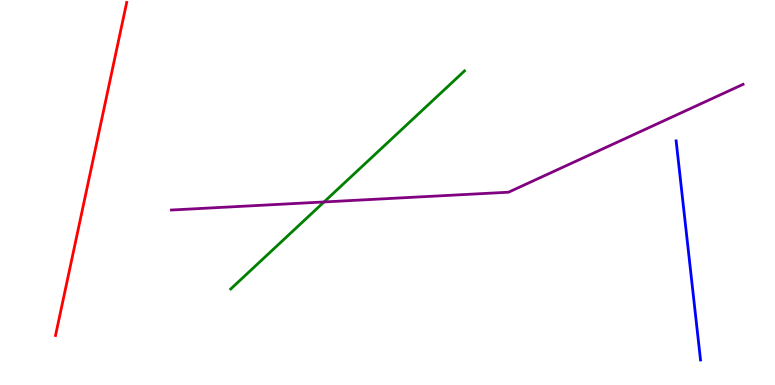[{'lines': ['blue', 'red'], 'intersections': []}, {'lines': ['green', 'red'], 'intersections': []}, {'lines': ['purple', 'red'], 'intersections': []}, {'lines': ['blue', 'green'], 'intersections': []}, {'lines': ['blue', 'purple'], 'intersections': []}, {'lines': ['green', 'purple'], 'intersections': [{'x': 4.18, 'y': 4.75}]}]